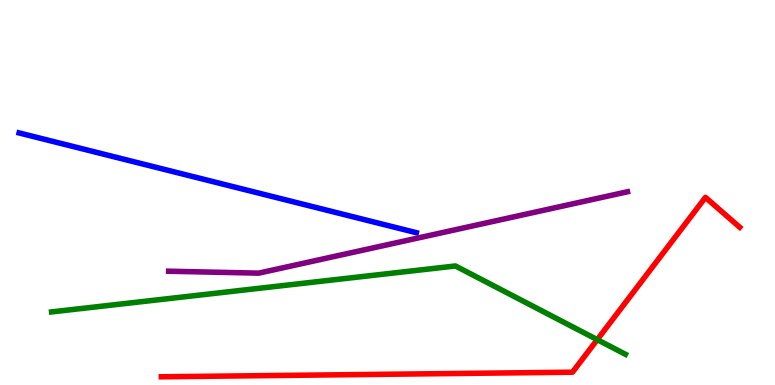[{'lines': ['blue', 'red'], 'intersections': []}, {'lines': ['green', 'red'], 'intersections': [{'x': 7.71, 'y': 1.18}]}, {'lines': ['purple', 'red'], 'intersections': []}, {'lines': ['blue', 'green'], 'intersections': []}, {'lines': ['blue', 'purple'], 'intersections': []}, {'lines': ['green', 'purple'], 'intersections': []}]